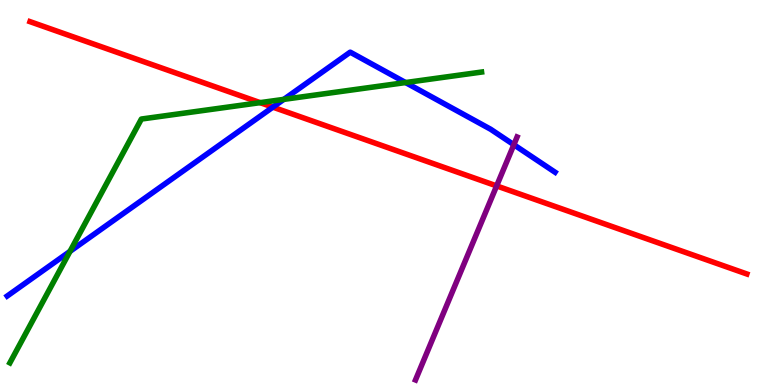[{'lines': ['blue', 'red'], 'intersections': [{'x': 3.52, 'y': 7.22}]}, {'lines': ['green', 'red'], 'intersections': [{'x': 3.36, 'y': 7.33}]}, {'lines': ['purple', 'red'], 'intersections': [{'x': 6.41, 'y': 5.17}]}, {'lines': ['blue', 'green'], 'intersections': [{'x': 0.903, 'y': 3.47}, {'x': 3.66, 'y': 7.42}, {'x': 5.23, 'y': 7.86}]}, {'lines': ['blue', 'purple'], 'intersections': [{'x': 6.63, 'y': 6.24}]}, {'lines': ['green', 'purple'], 'intersections': []}]